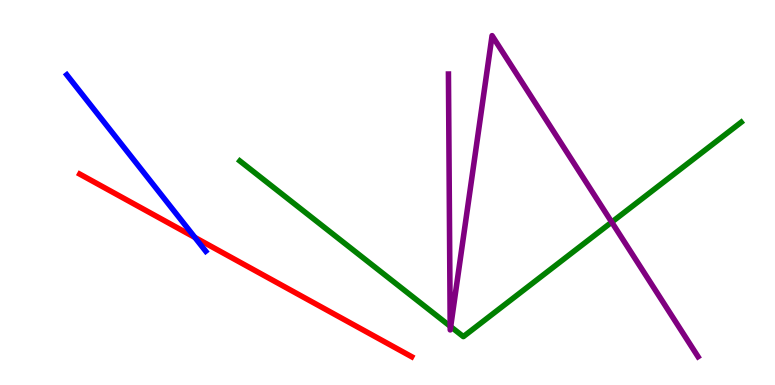[{'lines': ['blue', 'red'], 'intersections': [{'x': 2.51, 'y': 3.83}]}, {'lines': ['green', 'red'], 'intersections': []}, {'lines': ['purple', 'red'], 'intersections': []}, {'lines': ['blue', 'green'], 'intersections': []}, {'lines': ['blue', 'purple'], 'intersections': []}, {'lines': ['green', 'purple'], 'intersections': [{'x': 5.81, 'y': 1.53}, {'x': 5.82, 'y': 1.52}, {'x': 7.89, 'y': 4.23}]}]